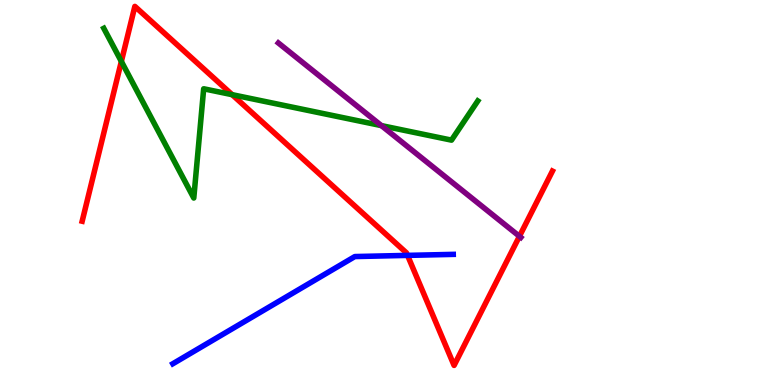[{'lines': ['blue', 'red'], 'intersections': [{'x': 5.26, 'y': 3.37}]}, {'lines': ['green', 'red'], 'intersections': [{'x': 1.57, 'y': 8.4}, {'x': 3.0, 'y': 7.54}]}, {'lines': ['purple', 'red'], 'intersections': [{'x': 6.7, 'y': 3.86}]}, {'lines': ['blue', 'green'], 'intersections': []}, {'lines': ['blue', 'purple'], 'intersections': []}, {'lines': ['green', 'purple'], 'intersections': [{'x': 4.92, 'y': 6.74}]}]